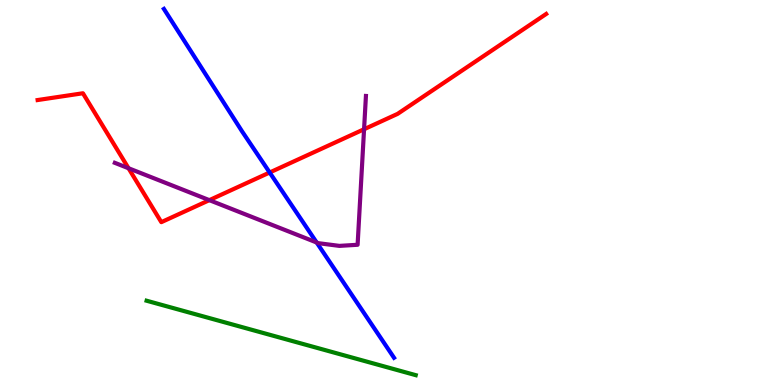[{'lines': ['blue', 'red'], 'intersections': [{'x': 3.48, 'y': 5.52}]}, {'lines': ['green', 'red'], 'intersections': []}, {'lines': ['purple', 'red'], 'intersections': [{'x': 1.66, 'y': 5.63}, {'x': 2.7, 'y': 4.8}, {'x': 4.7, 'y': 6.64}]}, {'lines': ['blue', 'green'], 'intersections': []}, {'lines': ['blue', 'purple'], 'intersections': [{'x': 4.09, 'y': 3.7}]}, {'lines': ['green', 'purple'], 'intersections': []}]